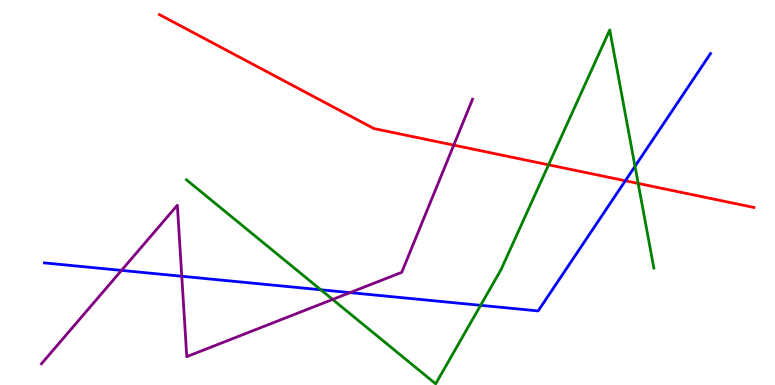[{'lines': ['blue', 'red'], 'intersections': [{'x': 8.07, 'y': 5.3}]}, {'lines': ['green', 'red'], 'intersections': [{'x': 7.08, 'y': 5.72}, {'x': 8.23, 'y': 5.24}]}, {'lines': ['purple', 'red'], 'intersections': [{'x': 5.85, 'y': 6.23}]}, {'lines': ['blue', 'green'], 'intersections': [{'x': 4.14, 'y': 2.47}, {'x': 6.2, 'y': 2.07}, {'x': 8.19, 'y': 5.68}]}, {'lines': ['blue', 'purple'], 'intersections': [{'x': 1.57, 'y': 2.98}, {'x': 2.35, 'y': 2.82}, {'x': 4.52, 'y': 2.4}]}, {'lines': ['green', 'purple'], 'intersections': [{'x': 4.29, 'y': 2.22}]}]